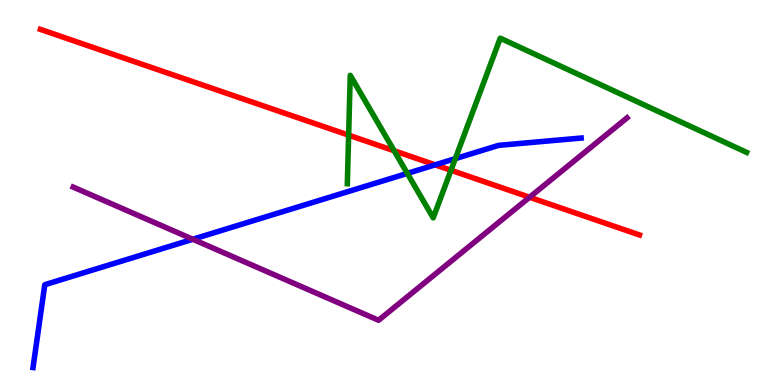[{'lines': ['blue', 'red'], 'intersections': [{'x': 5.61, 'y': 5.72}]}, {'lines': ['green', 'red'], 'intersections': [{'x': 4.5, 'y': 6.49}, {'x': 5.09, 'y': 6.08}, {'x': 5.82, 'y': 5.58}]}, {'lines': ['purple', 'red'], 'intersections': [{'x': 6.83, 'y': 4.88}]}, {'lines': ['blue', 'green'], 'intersections': [{'x': 5.26, 'y': 5.5}, {'x': 5.87, 'y': 5.88}]}, {'lines': ['blue', 'purple'], 'intersections': [{'x': 2.49, 'y': 3.79}]}, {'lines': ['green', 'purple'], 'intersections': []}]